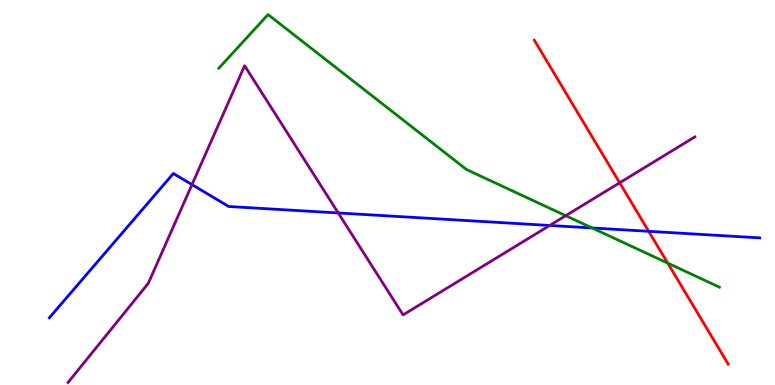[{'lines': ['blue', 'red'], 'intersections': [{'x': 8.37, 'y': 3.99}]}, {'lines': ['green', 'red'], 'intersections': [{'x': 8.62, 'y': 3.17}]}, {'lines': ['purple', 'red'], 'intersections': [{'x': 8.0, 'y': 5.25}]}, {'lines': ['blue', 'green'], 'intersections': [{'x': 7.64, 'y': 4.08}]}, {'lines': ['blue', 'purple'], 'intersections': [{'x': 2.48, 'y': 5.2}, {'x': 4.36, 'y': 4.47}, {'x': 7.09, 'y': 4.14}]}, {'lines': ['green', 'purple'], 'intersections': [{'x': 7.3, 'y': 4.4}]}]